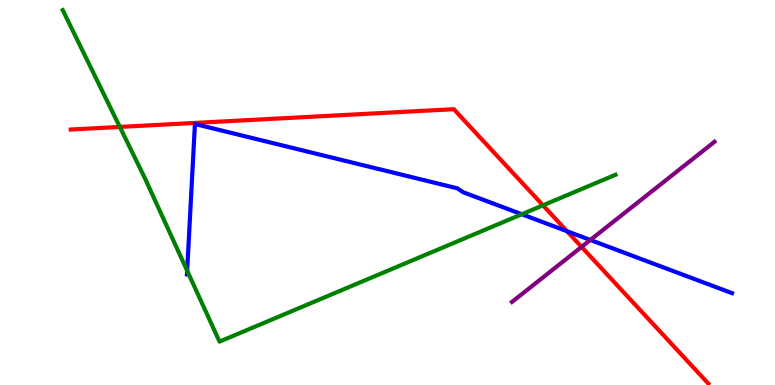[{'lines': ['blue', 'red'], 'intersections': [{'x': 7.32, 'y': 3.99}]}, {'lines': ['green', 'red'], 'intersections': [{'x': 1.55, 'y': 6.7}, {'x': 7.01, 'y': 4.67}]}, {'lines': ['purple', 'red'], 'intersections': [{'x': 7.5, 'y': 3.59}]}, {'lines': ['blue', 'green'], 'intersections': [{'x': 2.41, 'y': 2.97}, {'x': 6.73, 'y': 4.44}]}, {'lines': ['blue', 'purple'], 'intersections': [{'x': 7.62, 'y': 3.77}]}, {'lines': ['green', 'purple'], 'intersections': []}]